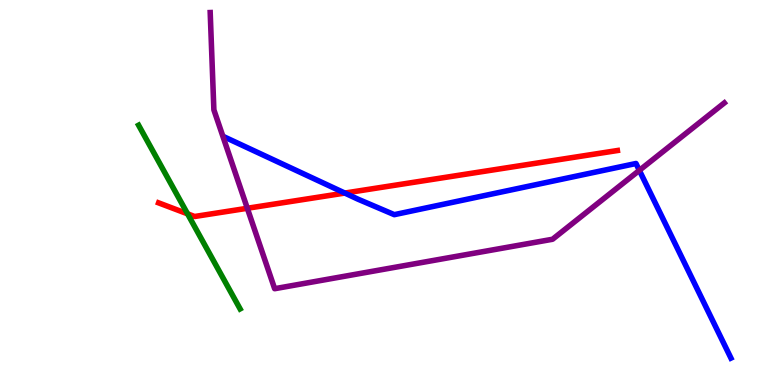[{'lines': ['blue', 'red'], 'intersections': [{'x': 4.45, 'y': 4.99}]}, {'lines': ['green', 'red'], 'intersections': [{'x': 2.42, 'y': 4.45}]}, {'lines': ['purple', 'red'], 'intersections': [{'x': 3.19, 'y': 4.59}]}, {'lines': ['blue', 'green'], 'intersections': []}, {'lines': ['blue', 'purple'], 'intersections': [{'x': 8.25, 'y': 5.57}]}, {'lines': ['green', 'purple'], 'intersections': []}]